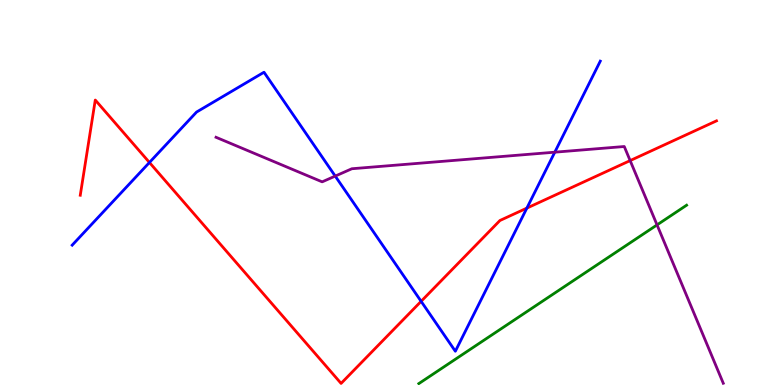[{'lines': ['blue', 'red'], 'intersections': [{'x': 1.93, 'y': 5.78}, {'x': 5.43, 'y': 2.17}, {'x': 6.8, 'y': 4.59}]}, {'lines': ['green', 'red'], 'intersections': []}, {'lines': ['purple', 'red'], 'intersections': [{'x': 8.13, 'y': 5.83}]}, {'lines': ['blue', 'green'], 'intersections': []}, {'lines': ['blue', 'purple'], 'intersections': [{'x': 4.33, 'y': 5.43}, {'x': 7.16, 'y': 6.05}]}, {'lines': ['green', 'purple'], 'intersections': [{'x': 8.48, 'y': 4.16}]}]